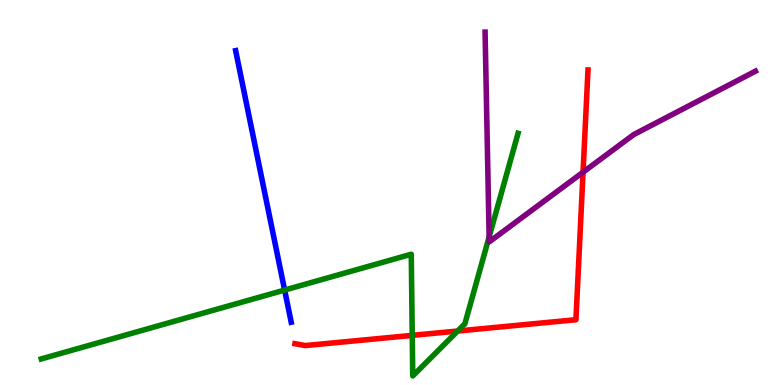[{'lines': ['blue', 'red'], 'intersections': []}, {'lines': ['green', 'red'], 'intersections': [{'x': 5.32, 'y': 1.29}, {'x': 5.91, 'y': 1.4}]}, {'lines': ['purple', 'red'], 'intersections': [{'x': 7.52, 'y': 5.53}]}, {'lines': ['blue', 'green'], 'intersections': [{'x': 3.67, 'y': 2.47}]}, {'lines': ['blue', 'purple'], 'intersections': []}, {'lines': ['green', 'purple'], 'intersections': [{'x': 6.31, 'y': 3.85}]}]